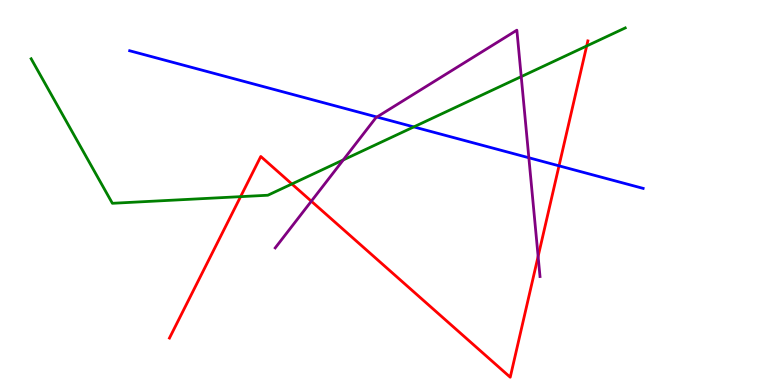[{'lines': ['blue', 'red'], 'intersections': [{'x': 7.21, 'y': 5.69}]}, {'lines': ['green', 'red'], 'intersections': [{'x': 3.1, 'y': 4.89}, {'x': 3.77, 'y': 5.22}, {'x': 7.57, 'y': 8.81}]}, {'lines': ['purple', 'red'], 'intersections': [{'x': 4.02, 'y': 4.77}, {'x': 6.94, 'y': 3.34}]}, {'lines': ['blue', 'green'], 'intersections': [{'x': 5.34, 'y': 6.7}]}, {'lines': ['blue', 'purple'], 'intersections': [{'x': 4.86, 'y': 6.96}, {'x': 6.82, 'y': 5.9}]}, {'lines': ['green', 'purple'], 'intersections': [{'x': 4.43, 'y': 5.85}, {'x': 6.73, 'y': 8.01}]}]